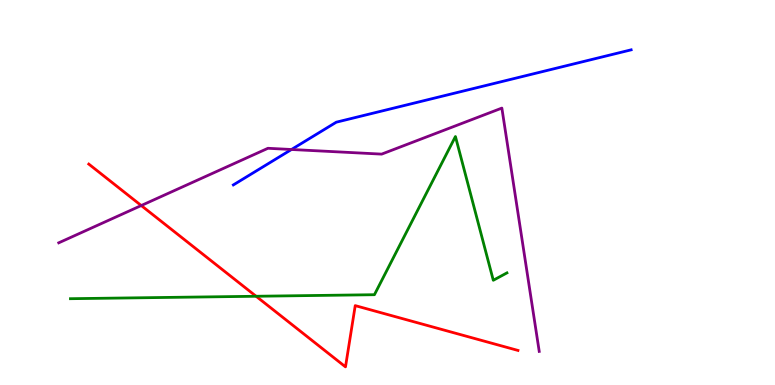[{'lines': ['blue', 'red'], 'intersections': []}, {'lines': ['green', 'red'], 'intersections': [{'x': 3.3, 'y': 2.3}]}, {'lines': ['purple', 'red'], 'intersections': [{'x': 1.82, 'y': 4.66}]}, {'lines': ['blue', 'green'], 'intersections': []}, {'lines': ['blue', 'purple'], 'intersections': [{'x': 3.76, 'y': 6.12}]}, {'lines': ['green', 'purple'], 'intersections': []}]